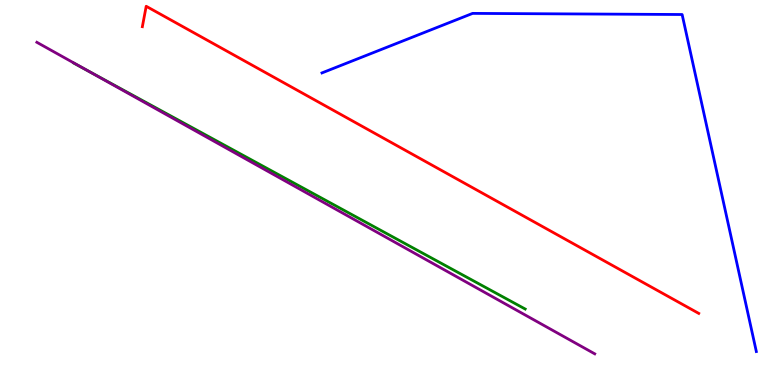[{'lines': ['blue', 'red'], 'intersections': []}, {'lines': ['green', 'red'], 'intersections': []}, {'lines': ['purple', 'red'], 'intersections': []}, {'lines': ['blue', 'green'], 'intersections': []}, {'lines': ['blue', 'purple'], 'intersections': []}, {'lines': ['green', 'purple'], 'intersections': [{'x': 1.13, 'y': 8.17}]}]